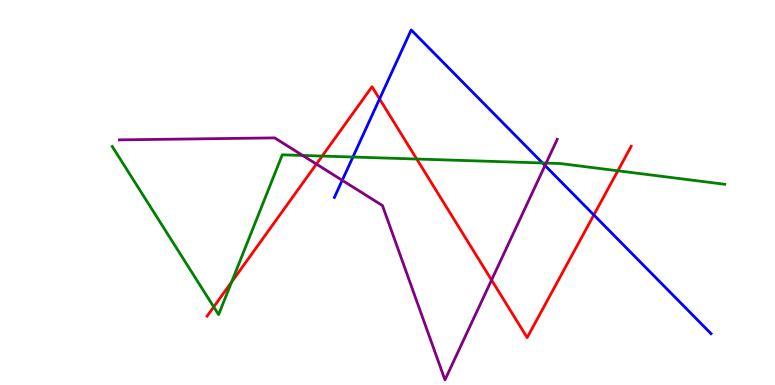[{'lines': ['blue', 'red'], 'intersections': [{'x': 4.9, 'y': 7.43}, {'x': 7.66, 'y': 4.42}]}, {'lines': ['green', 'red'], 'intersections': [{'x': 2.76, 'y': 2.03}, {'x': 2.99, 'y': 2.67}, {'x': 4.16, 'y': 5.95}, {'x': 5.38, 'y': 5.87}, {'x': 7.97, 'y': 5.56}]}, {'lines': ['purple', 'red'], 'intersections': [{'x': 4.08, 'y': 5.74}, {'x': 6.34, 'y': 2.73}]}, {'lines': ['blue', 'green'], 'intersections': [{'x': 4.55, 'y': 5.92}, {'x': 7.0, 'y': 5.77}]}, {'lines': ['blue', 'purple'], 'intersections': [{'x': 4.42, 'y': 5.32}, {'x': 7.03, 'y': 5.7}]}, {'lines': ['green', 'purple'], 'intersections': [{'x': 3.9, 'y': 5.96}, {'x': 7.05, 'y': 5.76}]}]